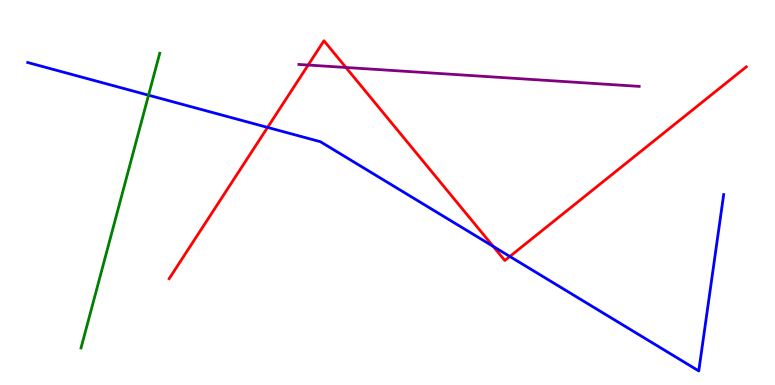[{'lines': ['blue', 'red'], 'intersections': [{'x': 3.45, 'y': 6.69}, {'x': 6.36, 'y': 3.6}, {'x': 6.58, 'y': 3.34}]}, {'lines': ['green', 'red'], 'intersections': []}, {'lines': ['purple', 'red'], 'intersections': [{'x': 3.98, 'y': 8.31}, {'x': 4.46, 'y': 8.25}]}, {'lines': ['blue', 'green'], 'intersections': [{'x': 1.92, 'y': 7.53}]}, {'lines': ['blue', 'purple'], 'intersections': []}, {'lines': ['green', 'purple'], 'intersections': []}]